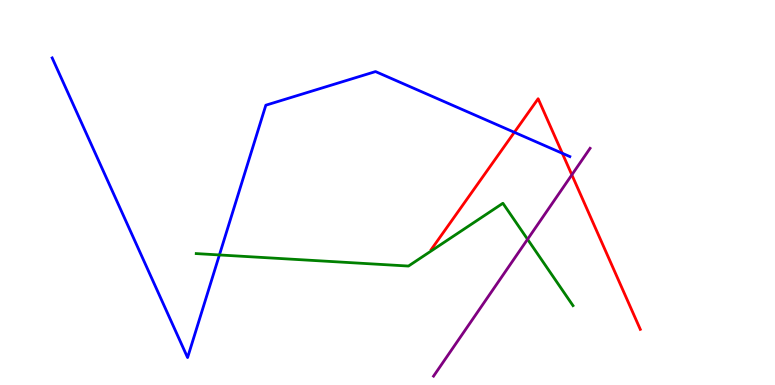[{'lines': ['blue', 'red'], 'intersections': [{'x': 6.64, 'y': 6.56}, {'x': 7.26, 'y': 6.02}]}, {'lines': ['green', 'red'], 'intersections': []}, {'lines': ['purple', 'red'], 'intersections': [{'x': 7.38, 'y': 5.46}]}, {'lines': ['blue', 'green'], 'intersections': [{'x': 2.83, 'y': 3.38}]}, {'lines': ['blue', 'purple'], 'intersections': []}, {'lines': ['green', 'purple'], 'intersections': [{'x': 6.81, 'y': 3.78}]}]